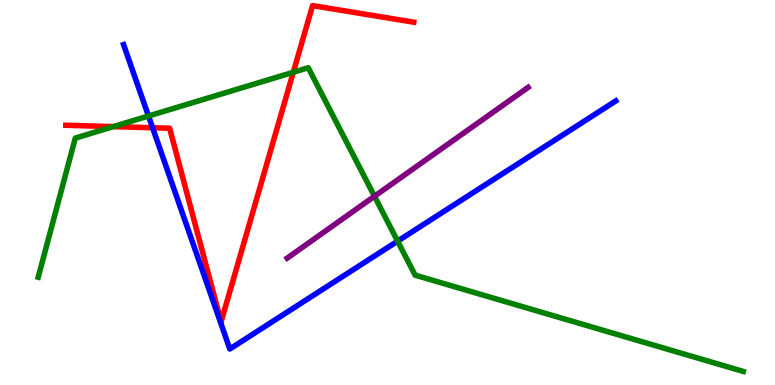[{'lines': ['blue', 'red'], 'intersections': [{'x': 1.97, 'y': 6.68}]}, {'lines': ['green', 'red'], 'intersections': [{'x': 1.46, 'y': 6.71}, {'x': 3.78, 'y': 8.12}]}, {'lines': ['purple', 'red'], 'intersections': []}, {'lines': ['blue', 'green'], 'intersections': [{'x': 1.92, 'y': 6.99}, {'x': 5.13, 'y': 3.74}]}, {'lines': ['blue', 'purple'], 'intersections': []}, {'lines': ['green', 'purple'], 'intersections': [{'x': 4.83, 'y': 4.9}]}]